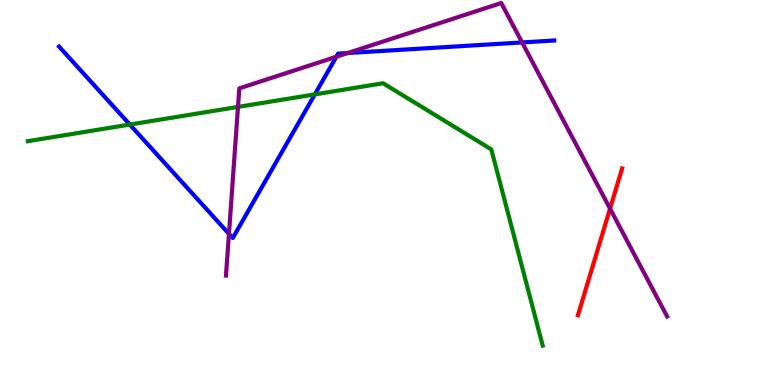[{'lines': ['blue', 'red'], 'intersections': []}, {'lines': ['green', 'red'], 'intersections': []}, {'lines': ['purple', 'red'], 'intersections': [{'x': 7.87, 'y': 4.58}]}, {'lines': ['blue', 'green'], 'intersections': [{'x': 1.68, 'y': 6.76}, {'x': 4.06, 'y': 7.55}]}, {'lines': ['blue', 'purple'], 'intersections': [{'x': 2.95, 'y': 3.93}, {'x': 4.34, 'y': 8.53}, {'x': 4.49, 'y': 8.62}, {'x': 6.74, 'y': 8.9}]}, {'lines': ['green', 'purple'], 'intersections': [{'x': 3.07, 'y': 7.22}]}]